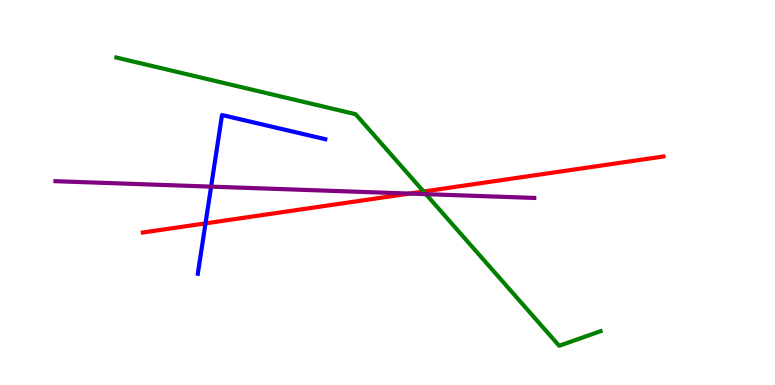[{'lines': ['blue', 'red'], 'intersections': [{'x': 2.65, 'y': 4.2}]}, {'lines': ['green', 'red'], 'intersections': [{'x': 5.47, 'y': 5.03}]}, {'lines': ['purple', 'red'], 'intersections': [{'x': 5.28, 'y': 4.97}]}, {'lines': ['blue', 'green'], 'intersections': []}, {'lines': ['blue', 'purple'], 'intersections': [{'x': 2.72, 'y': 5.15}]}, {'lines': ['green', 'purple'], 'intersections': [{'x': 5.5, 'y': 4.96}]}]